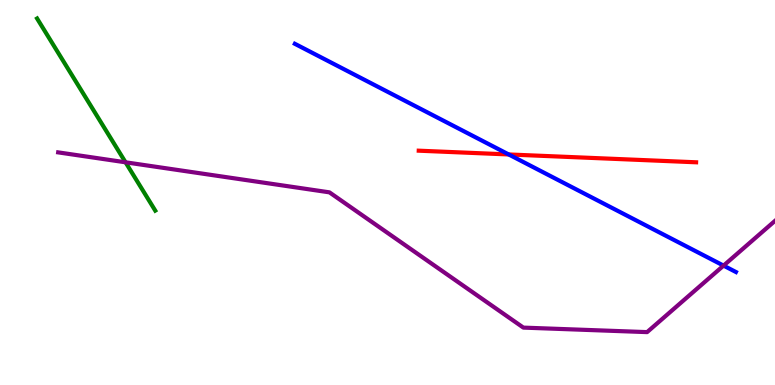[{'lines': ['blue', 'red'], 'intersections': [{'x': 6.56, 'y': 5.99}]}, {'lines': ['green', 'red'], 'intersections': []}, {'lines': ['purple', 'red'], 'intersections': []}, {'lines': ['blue', 'green'], 'intersections': []}, {'lines': ['blue', 'purple'], 'intersections': [{'x': 9.34, 'y': 3.1}]}, {'lines': ['green', 'purple'], 'intersections': [{'x': 1.62, 'y': 5.78}]}]